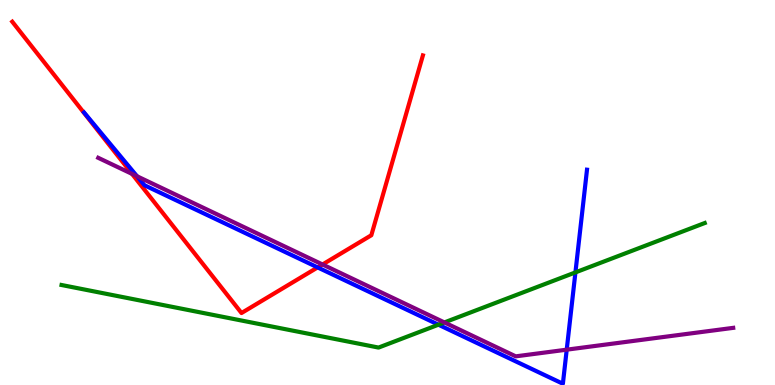[{'lines': ['blue', 'red'], 'intersections': [{'x': 4.1, 'y': 3.05}]}, {'lines': ['green', 'red'], 'intersections': []}, {'lines': ['purple', 'red'], 'intersections': [{'x': 1.7, 'y': 5.48}, {'x': 4.16, 'y': 3.13}]}, {'lines': ['blue', 'green'], 'intersections': [{'x': 5.66, 'y': 1.57}, {'x': 7.42, 'y': 2.92}]}, {'lines': ['blue', 'purple'], 'intersections': [{'x': 1.77, 'y': 5.42}, {'x': 7.31, 'y': 0.918}]}, {'lines': ['green', 'purple'], 'intersections': [{'x': 5.73, 'y': 1.63}]}]